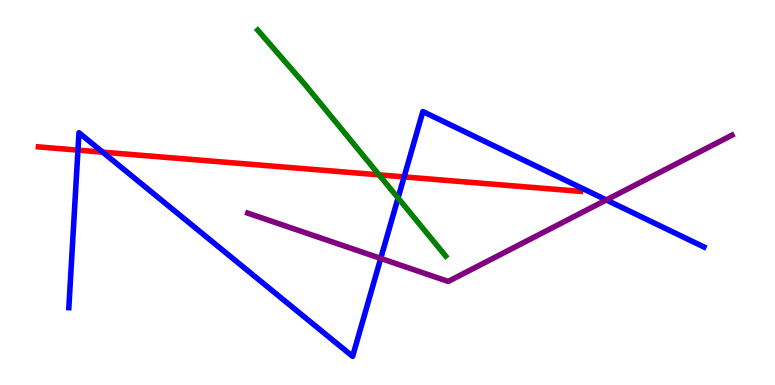[{'lines': ['blue', 'red'], 'intersections': [{'x': 1.01, 'y': 6.1}, {'x': 1.33, 'y': 6.05}, {'x': 5.21, 'y': 5.41}]}, {'lines': ['green', 'red'], 'intersections': [{'x': 4.89, 'y': 5.46}]}, {'lines': ['purple', 'red'], 'intersections': []}, {'lines': ['blue', 'green'], 'intersections': [{'x': 5.14, 'y': 4.86}]}, {'lines': ['blue', 'purple'], 'intersections': [{'x': 4.91, 'y': 3.29}, {'x': 7.82, 'y': 4.81}]}, {'lines': ['green', 'purple'], 'intersections': []}]